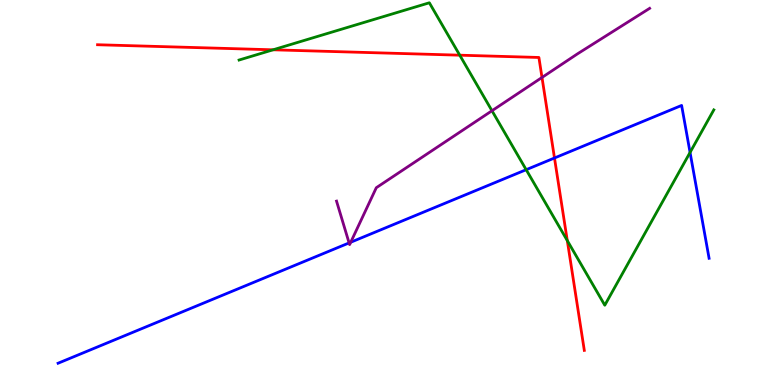[{'lines': ['blue', 'red'], 'intersections': [{'x': 7.15, 'y': 5.9}]}, {'lines': ['green', 'red'], 'intersections': [{'x': 3.52, 'y': 8.71}, {'x': 5.93, 'y': 8.57}, {'x': 7.32, 'y': 3.75}]}, {'lines': ['purple', 'red'], 'intersections': [{'x': 6.99, 'y': 7.99}]}, {'lines': ['blue', 'green'], 'intersections': [{'x': 6.79, 'y': 5.59}, {'x': 8.9, 'y': 6.04}]}, {'lines': ['blue', 'purple'], 'intersections': [{'x': 4.5, 'y': 3.69}, {'x': 4.53, 'y': 3.71}]}, {'lines': ['green', 'purple'], 'intersections': [{'x': 6.35, 'y': 7.12}]}]